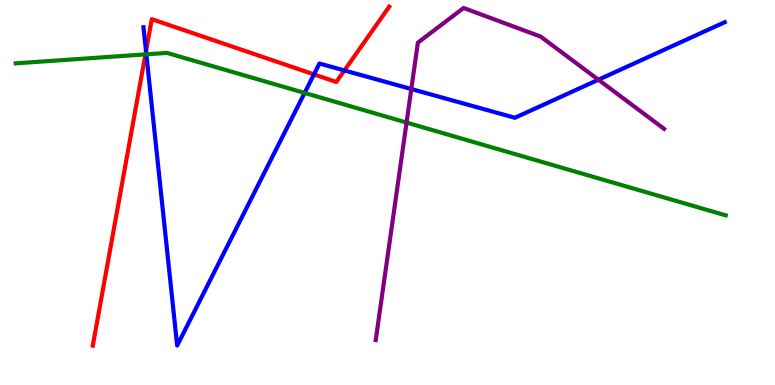[{'lines': ['blue', 'red'], 'intersections': [{'x': 1.88, 'y': 8.67}, {'x': 4.05, 'y': 8.07}, {'x': 4.44, 'y': 8.17}]}, {'lines': ['green', 'red'], 'intersections': [{'x': 1.88, 'y': 8.59}]}, {'lines': ['purple', 'red'], 'intersections': []}, {'lines': ['blue', 'green'], 'intersections': [{'x': 1.89, 'y': 8.59}, {'x': 3.93, 'y': 7.59}]}, {'lines': ['blue', 'purple'], 'intersections': [{'x': 5.31, 'y': 7.69}, {'x': 7.72, 'y': 7.93}]}, {'lines': ['green', 'purple'], 'intersections': [{'x': 5.25, 'y': 6.82}]}]